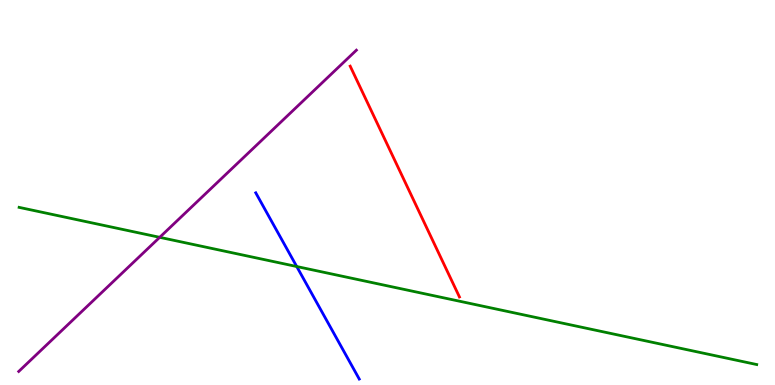[{'lines': ['blue', 'red'], 'intersections': []}, {'lines': ['green', 'red'], 'intersections': []}, {'lines': ['purple', 'red'], 'intersections': []}, {'lines': ['blue', 'green'], 'intersections': [{'x': 3.83, 'y': 3.08}]}, {'lines': ['blue', 'purple'], 'intersections': []}, {'lines': ['green', 'purple'], 'intersections': [{'x': 2.06, 'y': 3.84}]}]